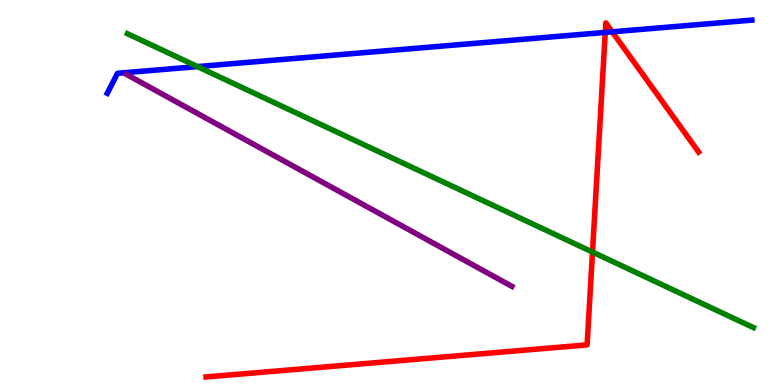[{'lines': ['blue', 'red'], 'intersections': [{'x': 7.81, 'y': 9.16}, {'x': 7.9, 'y': 9.17}]}, {'lines': ['green', 'red'], 'intersections': [{'x': 7.65, 'y': 3.45}]}, {'lines': ['purple', 'red'], 'intersections': []}, {'lines': ['blue', 'green'], 'intersections': [{'x': 2.55, 'y': 8.27}]}, {'lines': ['blue', 'purple'], 'intersections': []}, {'lines': ['green', 'purple'], 'intersections': []}]